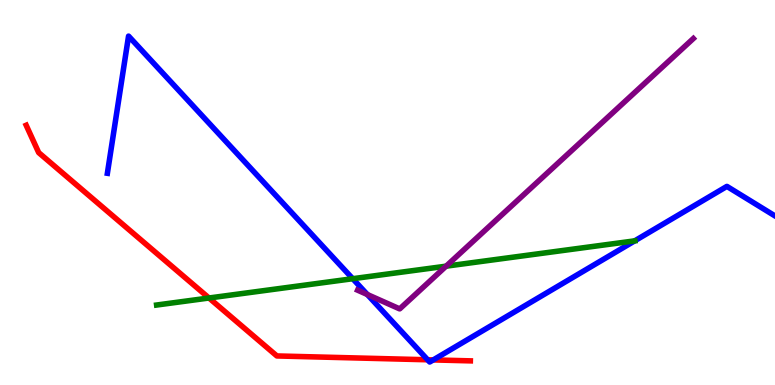[{'lines': ['blue', 'red'], 'intersections': [{'x': 5.52, 'y': 0.655}, {'x': 5.59, 'y': 0.651}]}, {'lines': ['green', 'red'], 'intersections': [{'x': 2.7, 'y': 2.26}]}, {'lines': ['purple', 'red'], 'intersections': []}, {'lines': ['blue', 'green'], 'intersections': [{'x': 4.55, 'y': 2.76}, {'x': 8.19, 'y': 3.74}]}, {'lines': ['blue', 'purple'], 'intersections': [{'x': 4.74, 'y': 2.35}]}, {'lines': ['green', 'purple'], 'intersections': [{'x': 5.76, 'y': 3.09}]}]